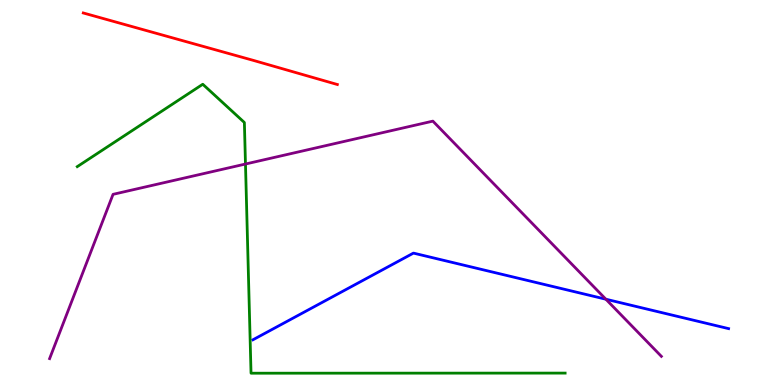[{'lines': ['blue', 'red'], 'intersections': []}, {'lines': ['green', 'red'], 'intersections': []}, {'lines': ['purple', 'red'], 'intersections': []}, {'lines': ['blue', 'green'], 'intersections': []}, {'lines': ['blue', 'purple'], 'intersections': [{'x': 7.82, 'y': 2.23}]}, {'lines': ['green', 'purple'], 'intersections': [{'x': 3.17, 'y': 5.74}]}]